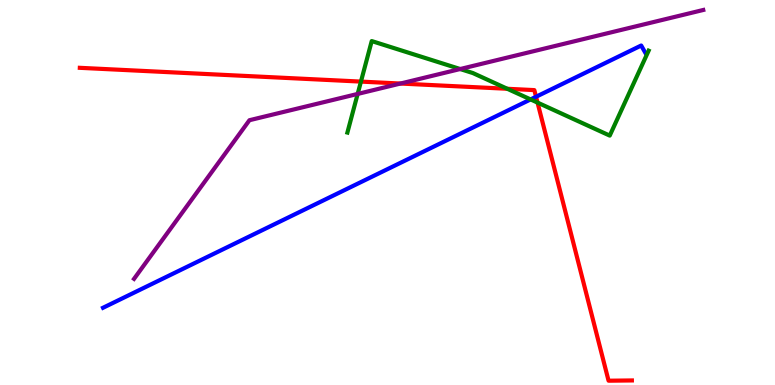[{'lines': ['blue', 'red'], 'intersections': [{'x': 6.92, 'y': 7.49}]}, {'lines': ['green', 'red'], 'intersections': [{'x': 4.66, 'y': 7.88}, {'x': 6.55, 'y': 7.69}, {'x': 6.94, 'y': 7.34}]}, {'lines': ['purple', 'red'], 'intersections': [{'x': 5.17, 'y': 7.83}]}, {'lines': ['blue', 'green'], 'intersections': [{'x': 6.85, 'y': 7.42}]}, {'lines': ['blue', 'purple'], 'intersections': []}, {'lines': ['green', 'purple'], 'intersections': [{'x': 4.62, 'y': 7.56}, {'x': 5.94, 'y': 8.21}]}]